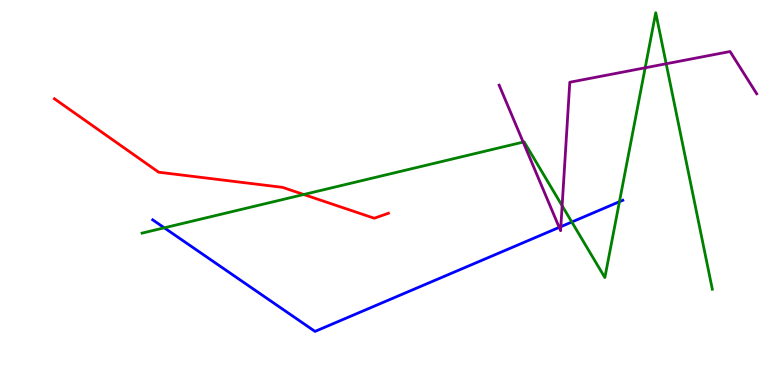[{'lines': ['blue', 'red'], 'intersections': []}, {'lines': ['green', 'red'], 'intersections': [{'x': 3.92, 'y': 4.95}]}, {'lines': ['purple', 'red'], 'intersections': []}, {'lines': ['blue', 'green'], 'intersections': [{'x': 2.12, 'y': 4.08}, {'x': 7.38, 'y': 4.23}, {'x': 7.99, 'y': 4.76}]}, {'lines': ['blue', 'purple'], 'intersections': [{'x': 7.22, 'y': 4.09}, {'x': 7.24, 'y': 4.11}]}, {'lines': ['green', 'purple'], 'intersections': [{'x': 6.75, 'y': 6.31}, {'x': 7.25, 'y': 4.66}, {'x': 8.32, 'y': 8.24}, {'x': 8.6, 'y': 8.34}]}]